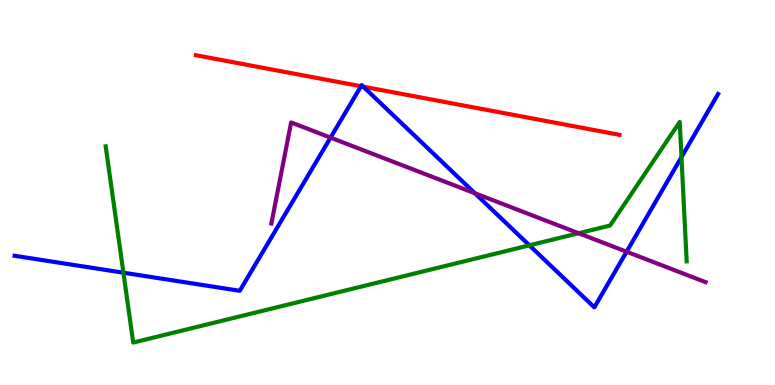[{'lines': ['blue', 'red'], 'intersections': [{'x': 4.66, 'y': 7.76}, {'x': 4.69, 'y': 7.75}]}, {'lines': ['green', 'red'], 'intersections': []}, {'lines': ['purple', 'red'], 'intersections': []}, {'lines': ['blue', 'green'], 'intersections': [{'x': 1.59, 'y': 2.92}, {'x': 6.83, 'y': 3.63}, {'x': 8.79, 'y': 5.92}]}, {'lines': ['blue', 'purple'], 'intersections': [{'x': 4.27, 'y': 6.43}, {'x': 6.13, 'y': 4.98}, {'x': 8.09, 'y': 3.46}]}, {'lines': ['green', 'purple'], 'intersections': [{'x': 7.47, 'y': 3.94}]}]